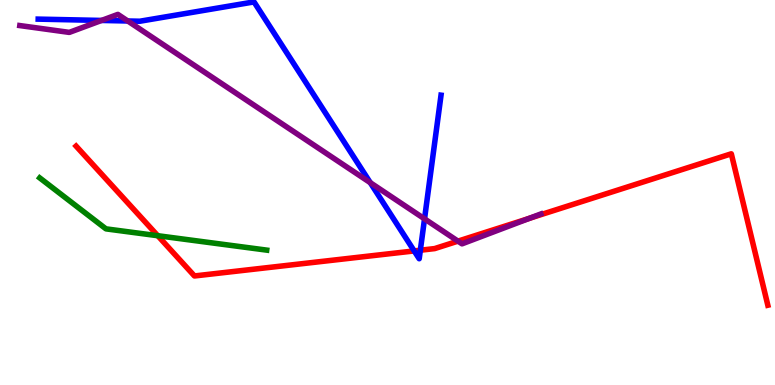[{'lines': ['blue', 'red'], 'intersections': [{'x': 5.34, 'y': 3.48}, {'x': 5.42, 'y': 3.5}]}, {'lines': ['green', 'red'], 'intersections': [{'x': 2.04, 'y': 3.88}]}, {'lines': ['purple', 'red'], 'intersections': [{'x': 5.91, 'y': 3.74}, {'x': 6.83, 'y': 4.33}]}, {'lines': ['blue', 'green'], 'intersections': []}, {'lines': ['blue', 'purple'], 'intersections': [{'x': 1.31, 'y': 9.47}, {'x': 1.65, 'y': 9.45}, {'x': 4.78, 'y': 5.25}, {'x': 5.48, 'y': 4.32}]}, {'lines': ['green', 'purple'], 'intersections': []}]